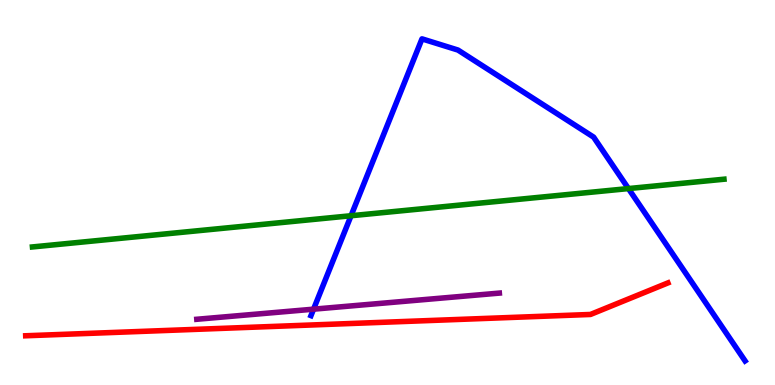[{'lines': ['blue', 'red'], 'intersections': []}, {'lines': ['green', 'red'], 'intersections': []}, {'lines': ['purple', 'red'], 'intersections': []}, {'lines': ['blue', 'green'], 'intersections': [{'x': 4.53, 'y': 4.4}, {'x': 8.11, 'y': 5.1}]}, {'lines': ['blue', 'purple'], 'intersections': [{'x': 4.05, 'y': 1.97}]}, {'lines': ['green', 'purple'], 'intersections': []}]